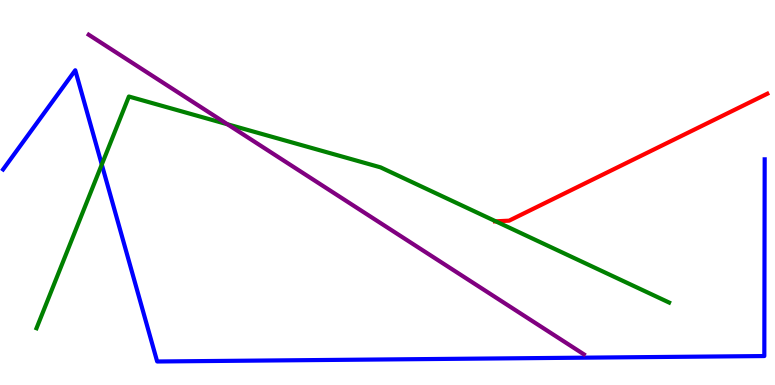[{'lines': ['blue', 'red'], 'intersections': []}, {'lines': ['green', 'red'], 'intersections': [{'x': 6.4, 'y': 4.25}]}, {'lines': ['purple', 'red'], 'intersections': []}, {'lines': ['blue', 'green'], 'intersections': [{'x': 1.31, 'y': 5.73}]}, {'lines': ['blue', 'purple'], 'intersections': []}, {'lines': ['green', 'purple'], 'intersections': [{'x': 2.93, 'y': 6.77}]}]